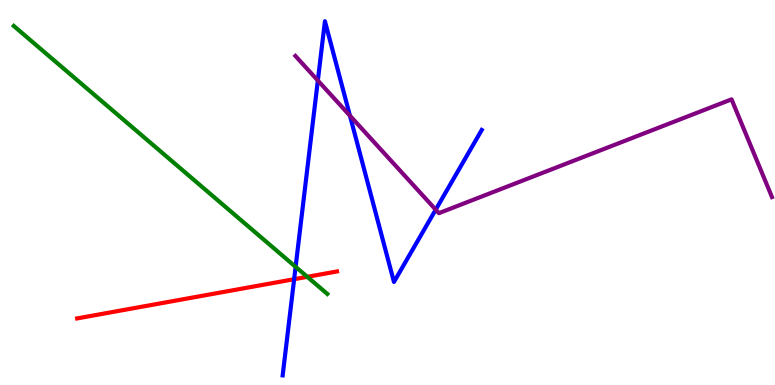[{'lines': ['blue', 'red'], 'intersections': [{'x': 3.8, 'y': 2.75}]}, {'lines': ['green', 'red'], 'intersections': [{'x': 3.97, 'y': 2.81}]}, {'lines': ['purple', 'red'], 'intersections': []}, {'lines': ['blue', 'green'], 'intersections': [{'x': 3.81, 'y': 3.07}]}, {'lines': ['blue', 'purple'], 'intersections': [{'x': 4.1, 'y': 7.91}, {'x': 4.52, 'y': 7.0}, {'x': 5.62, 'y': 4.55}]}, {'lines': ['green', 'purple'], 'intersections': []}]